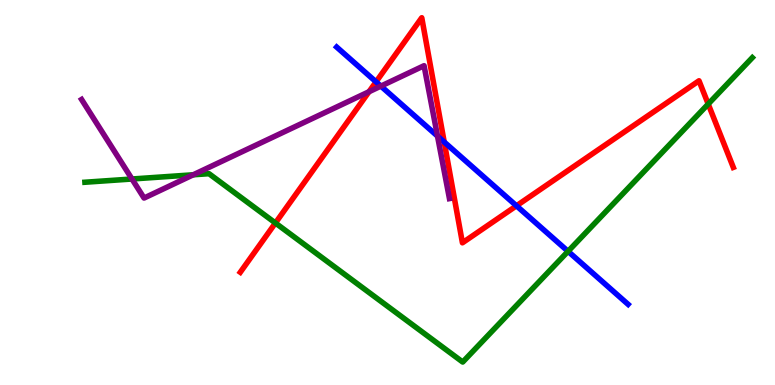[{'lines': ['blue', 'red'], 'intersections': [{'x': 4.85, 'y': 7.87}, {'x': 5.73, 'y': 6.31}, {'x': 6.66, 'y': 4.65}]}, {'lines': ['green', 'red'], 'intersections': [{'x': 3.55, 'y': 4.21}, {'x': 9.14, 'y': 7.3}]}, {'lines': ['purple', 'red'], 'intersections': [{'x': 4.76, 'y': 7.62}]}, {'lines': ['blue', 'green'], 'intersections': [{'x': 7.33, 'y': 3.47}]}, {'lines': ['blue', 'purple'], 'intersections': [{'x': 4.91, 'y': 7.76}, {'x': 5.65, 'y': 6.46}]}, {'lines': ['green', 'purple'], 'intersections': [{'x': 1.7, 'y': 5.35}, {'x': 2.49, 'y': 5.46}]}]